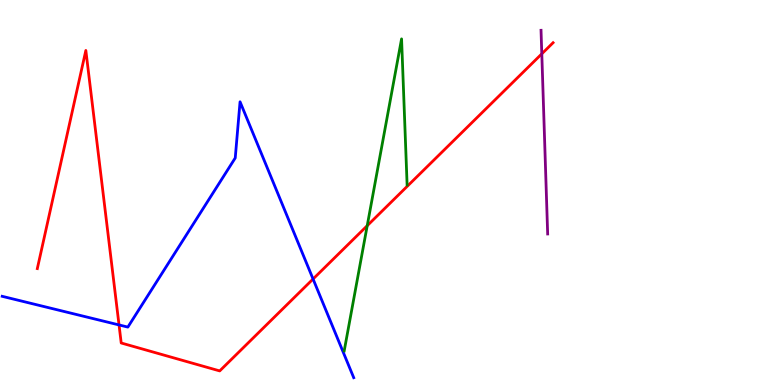[{'lines': ['blue', 'red'], 'intersections': [{'x': 1.54, 'y': 1.56}, {'x': 4.04, 'y': 2.75}]}, {'lines': ['green', 'red'], 'intersections': [{'x': 4.74, 'y': 4.14}]}, {'lines': ['purple', 'red'], 'intersections': [{'x': 6.99, 'y': 8.6}]}, {'lines': ['blue', 'green'], 'intersections': []}, {'lines': ['blue', 'purple'], 'intersections': []}, {'lines': ['green', 'purple'], 'intersections': []}]